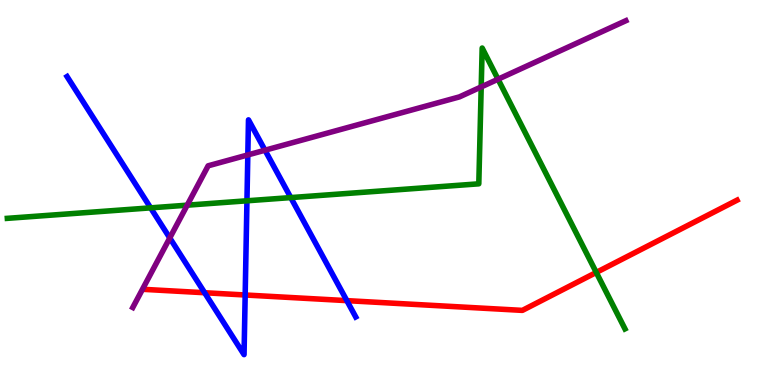[{'lines': ['blue', 'red'], 'intersections': [{'x': 2.64, 'y': 2.4}, {'x': 3.16, 'y': 2.34}, {'x': 4.48, 'y': 2.19}]}, {'lines': ['green', 'red'], 'intersections': [{'x': 7.69, 'y': 2.92}]}, {'lines': ['purple', 'red'], 'intersections': []}, {'lines': ['blue', 'green'], 'intersections': [{'x': 1.94, 'y': 4.6}, {'x': 3.19, 'y': 4.78}, {'x': 3.75, 'y': 4.87}]}, {'lines': ['blue', 'purple'], 'intersections': [{'x': 2.19, 'y': 3.82}, {'x': 3.2, 'y': 5.98}, {'x': 3.42, 'y': 6.1}]}, {'lines': ['green', 'purple'], 'intersections': [{'x': 2.42, 'y': 4.67}, {'x': 6.21, 'y': 7.74}, {'x': 6.43, 'y': 7.94}]}]